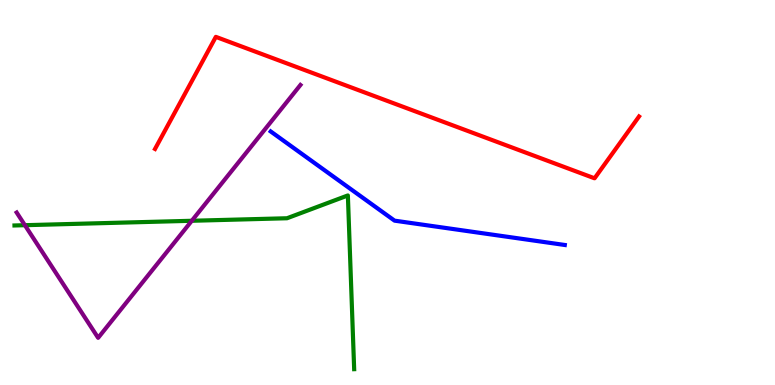[{'lines': ['blue', 'red'], 'intersections': []}, {'lines': ['green', 'red'], 'intersections': []}, {'lines': ['purple', 'red'], 'intersections': []}, {'lines': ['blue', 'green'], 'intersections': []}, {'lines': ['blue', 'purple'], 'intersections': []}, {'lines': ['green', 'purple'], 'intersections': [{'x': 0.321, 'y': 4.15}, {'x': 2.47, 'y': 4.27}]}]